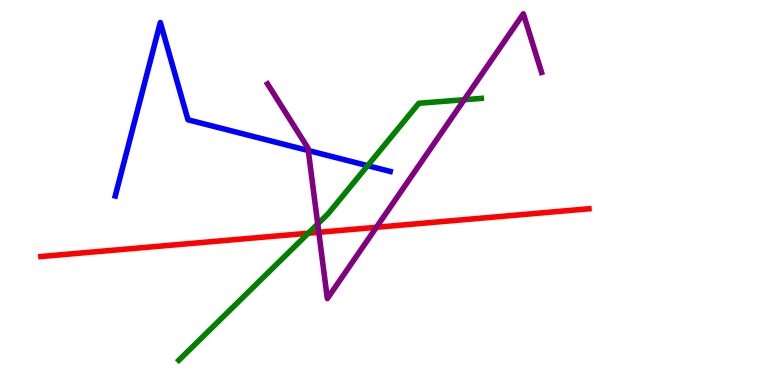[{'lines': ['blue', 'red'], 'intersections': []}, {'lines': ['green', 'red'], 'intersections': [{'x': 3.98, 'y': 3.94}]}, {'lines': ['purple', 'red'], 'intersections': [{'x': 4.11, 'y': 3.97}, {'x': 4.86, 'y': 4.1}]}, {'lines': ['blue', 'green'], 'intersections': [{'x': 4.74, 'y': 5.7}]}, {'lines': ['blue', 'purple'], 'intersections': [{'x': 3.98, 'y': 6.09}]}, {'lines': ['green', 'purple'], 'intersections': [{'x': 4.1, 'y': 4.18}, {'x': 5.99, 'y': 7.41}]}]